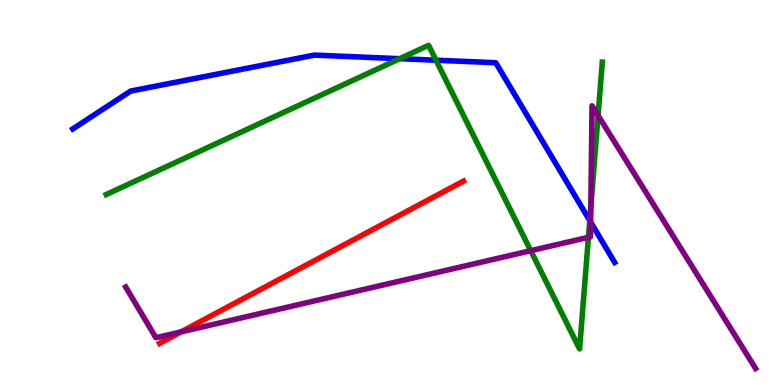[{'lines': ['blue', 'red'], 'intersections': []}, {'lines': ['green', 'red'], 'intersections': []}, {'lines': ['purple', 'red'], 'intersections': [{'x': 2.34, 'y': 1.38}]}, {'lines': ['blue', 'green'], 'intersections': [{'x': 5.16, 'y': 8.48}, {'x': 5.63, 'y': 8.44}, {'x': 7.61, 'y': 4.27}]}, {'lines': ['blue', 'purple'], 'intersections': [{'x': 7.62, 'y': 4.23}]}, {'lines': ['green', 'purple'], 'intersections': [{'x': 6.85, 'y': 3.49}, {'x': 7.59, 'y': 3.84}, {'x': 7.62, 'y': 4.62}, {'x': 7.72, 'y': 7.0}]}]